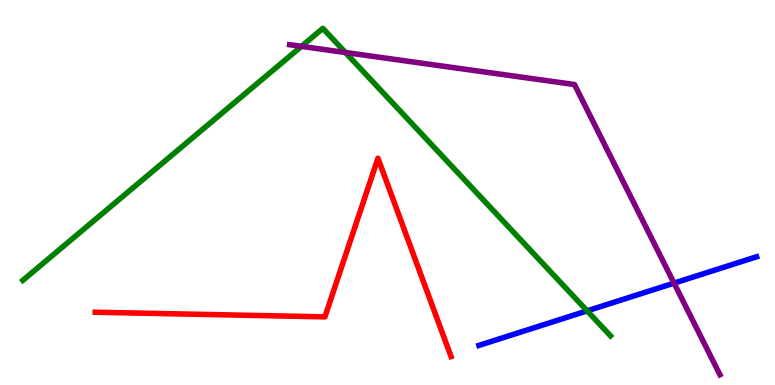[{'lines': ['blue', 'red'], 'intersections': []}, {'lines': ['green', 'red'], 'intersections': []}, {'lines': ['purple', 'red'], 'intersections': []}, {'lines': ['blue', 'green'], 'intersections': [{'x': 7.58, 'y': 1.93}]}, {'lines': ['blue', 'purple'], 'intersections': [{'x': 8.7, 'y': 2.65}]}, {'lines': ['green', 'purple'], 'intersections': [{'x': 3.89, 'y': 8.8}, {'x': 4.46, 'y': 8.64}]}]